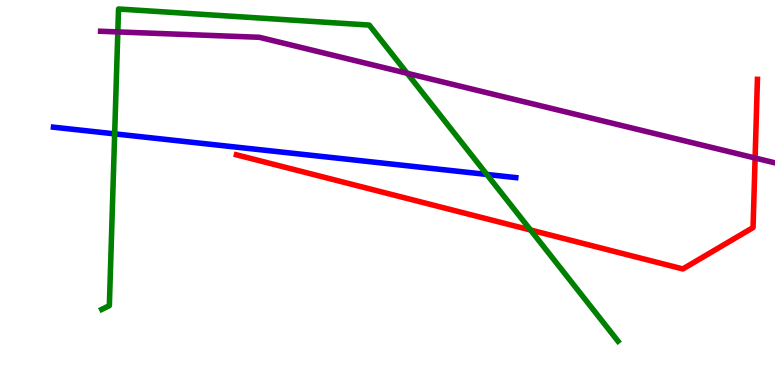[{'lines': ['blue', 'red'], 'intersections': []}, {'lines': ['green', 'red'], 'intersections': [{'x': 6.85, 'y': 4.03}]}, {'lines': ['purple', 'red'], 'intersections': [{'x': 9.74, 'y': 5.9}]}, {'lines': ['blue', 'green'], 'intersections': [{'x': 1.48, 'y': 6.52}, {'x': 6.28, 'y': 5.47}]}, {'lines': ['blue', 'purple'], 'intersections': []}, {'lines': ['green', 'purple'], 'intersections': [{'x': 1.52, 'y': 9.17}, {'x': 5.25, 'y': 8.1}]}]